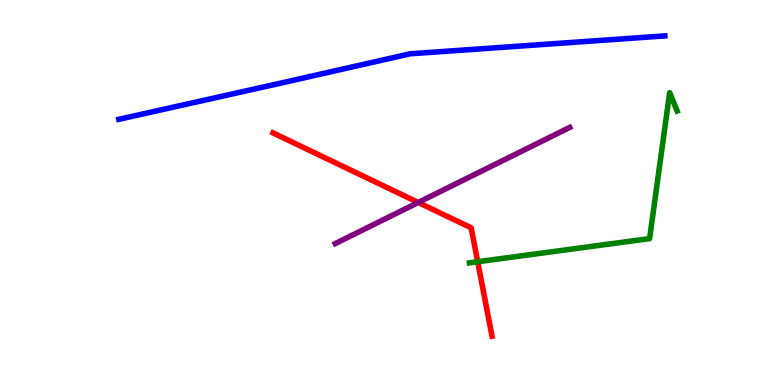[{'lines': ['blue', 'red'], 'intersections': []}, {'lines': ['green', 'red'], 'intersections': [{'x': 6.16, 'y': 3.2}]}, {'lines': ['purple', 'red'], 'intersections': [{'x': 5.4, 'y': 4.74}]}, {'lines': ['blue', 'green'], 'intersections': []}, {'lines': ['blue', 'purple'], 'intersections': []}, {'lines': ['green', 'purple'], 'intersections': []}]